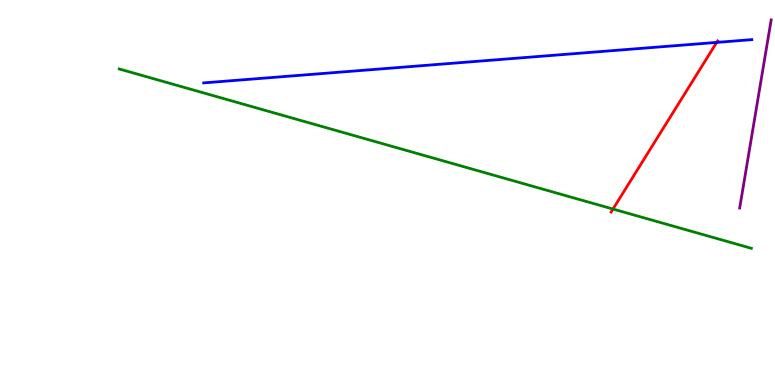[{'lines': ['blue', 'red'], 'intersections': [{'x': 9.25, 'y': 8.9}]}, {'lines': ['green', 'red'], 'intersections': [{'x': 7.91, 'y': 4.57}]}, {'lines': ['purple', 'red'], 'intersections': []}, {'lines': ['blue', 'green'], 'intersections': []}, {'lines': ['blue', 'purple'], 'intersections': []}, {'lines': ['green', 'purple'], 'intersections': []}]